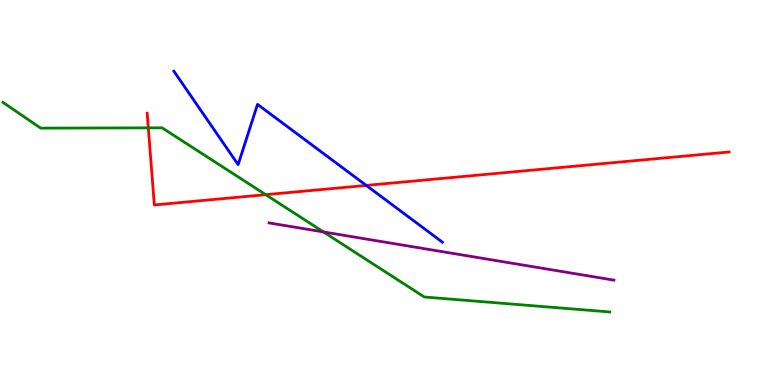[{'lines': ['blue', 'red'], 'intersections': [{'x': 4.73, 'y': 5.18}]}, {'lines': ['green', 'red'], 'intersections': [{'x': 1.91, 'y': 6.68}, {'x': 3.43, 'y': 4.94}]}, {'lines': ['purple', 'red'], 'intersections': []}, {'lines': ['blue', 'green'], 'intersections': []}, {'lines': ['blue', 'purple'], 'intersections': []}, {'lines': ['green', 'purple'], 'intersections': [{'x': 4.17, 'y': 3.98}]}]